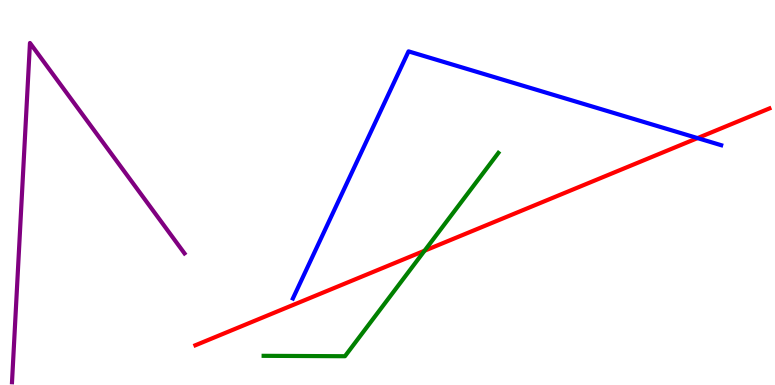[{'lines': ['blue', 'red'], 'intersections': [{'x': 9.0, 'y': 6.41}]}, {'lines': ['green', 'red'], 'intersections': [{'x': 5.48, 'y': 3.49}]}, {'lines': ['purple', 'red'], 'intersections': []}, {'lines': ['blue', 'green'], 'intersections': []}, {'lines': ['blue', 'purple'], 'intersections': []}, {'lines': ['green', 'purple'], 'intersections': []}]